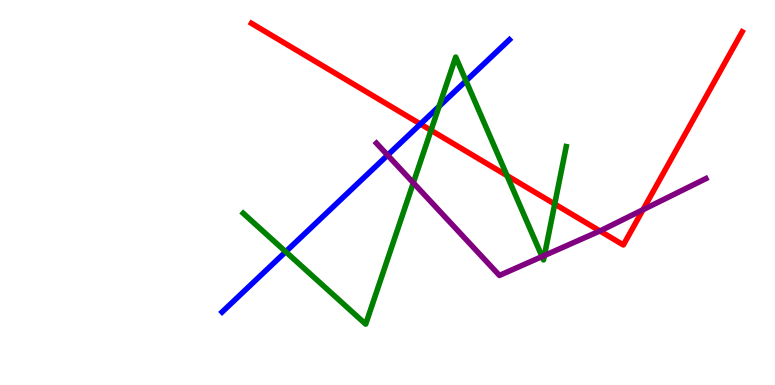[{'lines': ['blue', 'red'], 'intersections': [{'x': 5.43, 'y': 6.78}]}, {'lines': ['green', 'red'], 'intersections': [{'x': 5.56, 'y': 6.61}, {'x': 6.54, 'y': 5.44}, {'x': 7.16, 'y': 4.7}]}, {'lines': ['purple', 'red'], 'intersections': [{'x': 7.74, 'y': 4.0}, {'x': 8.3, 'y': 4.55}]}, {'lines': ['blue', 'green'], 'intersections': [{'x': 3.69, 'y': 3.46}, {'x': 5.67, 'y': 7.24}, {'x': 6.01, 'y': 7.9}]}, {'lines': ['blue', 'purple'], 'intersections': [{'x': 5.0, 'y': 5.97}]}, {'lines': ['green', 'purple'], 'intersections': [{'x': 5.33, 'y': 5.25}, {'x': 6.99, 'y': 3.34}, {'x': 7.02, 'y': 3.36}]}]